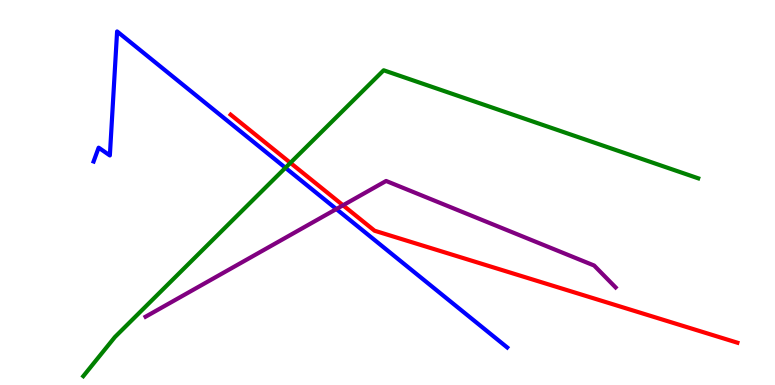[{'lines': ['blue', 'red'], 'intersections': []}, {'lines': ['green', 'red'], 'intersections': [{'x': 3.75, 'y': 5.77}]}, {'lines': ['purple', 'red'], 'intersections': [{'x': 4.43, 'y': 4.67}]}, {'lines': ['blue', 'green'], 'intersections': [{'x': 3.68, 'y': 5.64}]}, {'lines': ['blue', 'purple'], 'intersections': [{'x': 4.34, 'y': 4.57}]}, {'lines': ['green', 'purple'], 'intersections': []}]